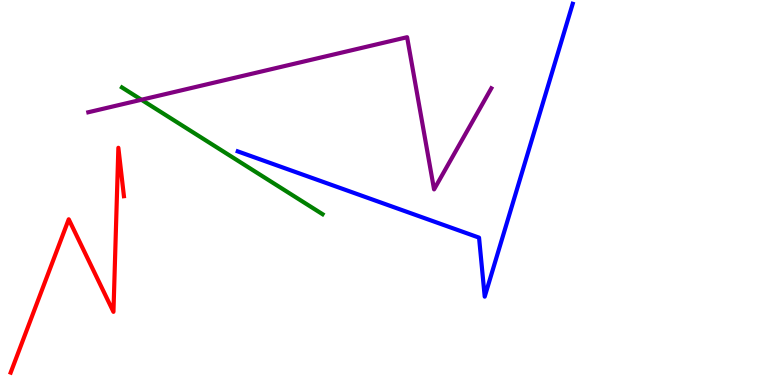[{'lines': ['blue', 'red'], 'intersections': []}, {'lines': ['green', 'red'], 'intersections': []}, {'lines': ['purple', 'red'], 'intersections': []}, {'lines': ['blue', 'green'], 'intersections': []}, {'lines': ['blue', 'purple'], 'intersections': []}, {'lines': ['green', 'purple'], 'intersections': [{'x': 1.82, 'y': 7.41}]}]